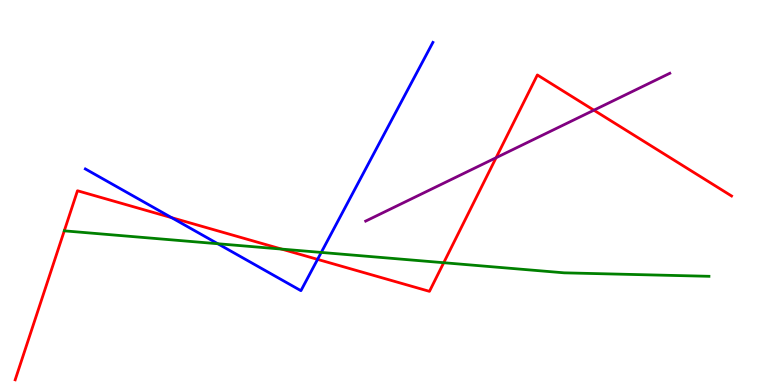[{'lines': ['blue', 'red'], 'intersections': [{'x': 2.21, 'y': 4.35}, {'x': 4.1, 'y': 3.26}]}, {'lines': ['green', 'red'], 'intersections': [{'x': 3.63, 'y': 3.53}, {'x': 5.73, 'y': 3.18}]}, {'lines': ['purple', 'red'], 'intersections': [{'x': 6.4, 'y': 5.9}, {'x': 7.66, 'y': 7.14}]}, {'lines': ['blue', 'green'], 'intersections': [{'x': 2.81, 'y': 3.67}, {'x': 4.15, 'y': 3.44}]}, {'lines': ['blue', 'purple'], 'intersections': []}, {'lines': ['green', 'purple'], 'intersections': []}]